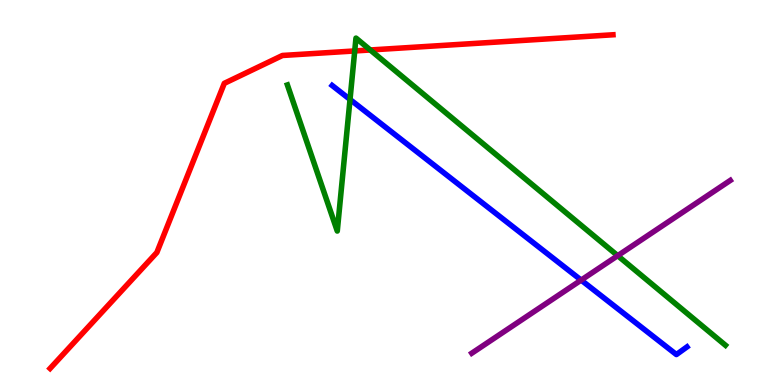[{'lines': ['blue', 'red'], 'intersections': []}, {'lines': ['green', 'red'], 'intersections': [{'x': 4.58, 'y': 8.68}, {'x': 4.78, 'y': 8.7}]}, {'lines': ['purple', 'red'], 'intersections': []}, {'lines': ['blue', 'green'], 'intersections': [{'x': 4.52, 'y': 7.42}]}, {'lines': ['blue', 'purple'], 'intersections': [{'x': 7.5, 'y': 2.72}]}, {'lines': ['green', 'purple'], 'intersections': [{'x': 7.97, 'y': 3.36}]}]